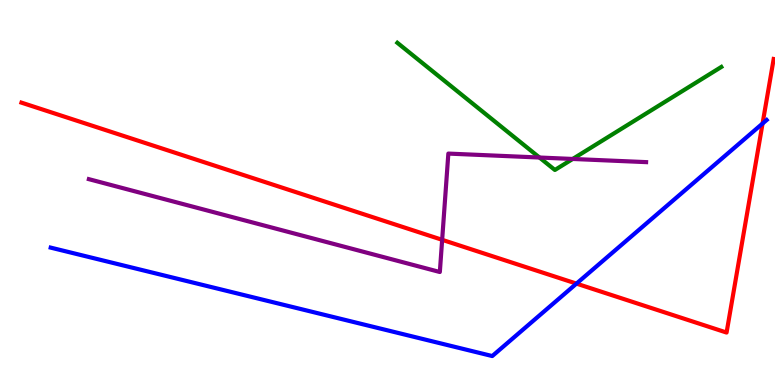[{'lines': ['blue', 'red'], 'intersections': [{'x': 7.44, 'y': 2.63}, {'x': 9.84, 'y': 6.79}]}, {'lines': ['green', 'red'], 'intersections': []}, {'lines': ['purple', 'red'], 'intersections': [{'x': 5.71, 'y': 3.77}]}, {'lines': ['blue', 'green'], 'intersections': []}, {'lines': ['blue', 'purple'], 'intersections': []}, {'lines': ['green', 'purple'], 'intersections': [{'x': 6.96, 'y': 5.91}, {'x': 7.39, 'y': 5.87}]}]